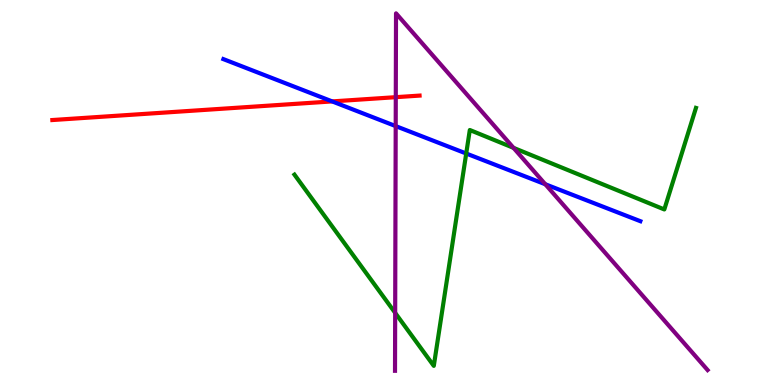[{'lines': ['blue', 'red'], 'intersections': [{'x': 4.29, 'y': 7.37}]}, {'lines': ['green', 'red'], 'intersections': []}, {'lines': ['purple', 'red'], 'intersections': [{'x': 5.11, 'y': 7.48}]}, {'lines': ['blue', 'green'], 'intersections': [{'x': 6.02, 'y': 6.01}]}, {'lines': ['blue', 'purple'], 'intersections': [{'x': 5.11, 'y': 6.72}, {'x': 7.04, 'y': 5.21}]}, {'lines': ['green', 'purple'], 'intersections': [{'x': 5.1, 'y': 1.87}, {'x': 6.63, 'y': 6.16}]}]